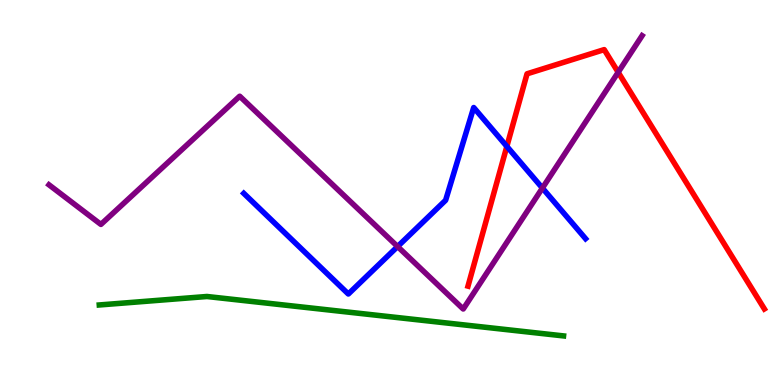[{'lines': ['blue', 'red'], 'intersections': [{'x': 6.54, 'y': 6.2}]}, {'lines': ['green', 'red'], 'intersections': []}, {'lines': ['purple', 'red'], 'intersections': [{'x': 7.98, 'y': 8.12}]}, {'lines': ['blue', 'green'], 'intersections': []}, {'lines': ['blue', 'purple'], 'intersections': [{'x': 5.13, 'y': 3.6}, {'x': 7.0, 'y': 5.12}]}, {'lines': ['green', 'purple'], 'intersections': []}]